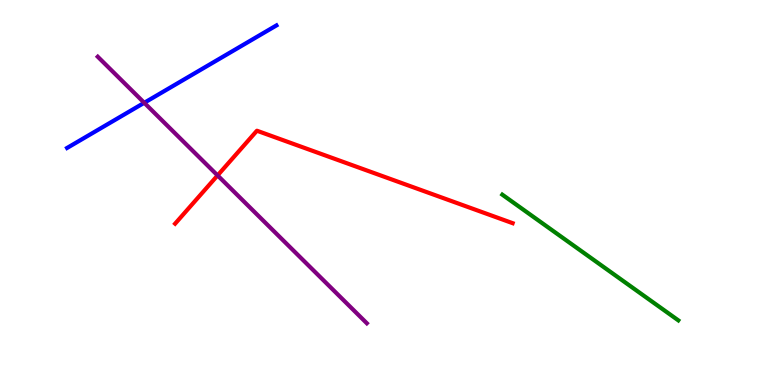[{'lines': ['blue', 'red'], 'intersections': []}, {'lines': ['green', 'red'], 'intersections': []}, {'lines': ['purple', 'red'], 'intersections': [{'x': 2.81, 'y': 5.44}]}, {'lines': ['blue', 'green'], 'intersections': []}, {'lines': ['blue', 'purple'], 'intersections': [{'x': 1.86, 'y': 7.33}]}, {'lines': ['green', 'purple'], 'intersections': []}]